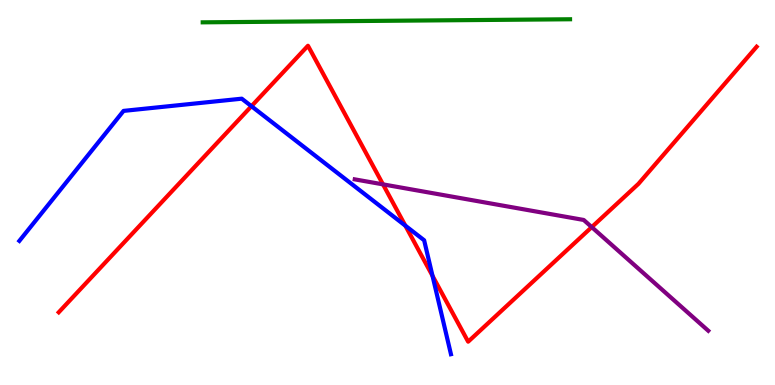[{'lines': ['blue', 'red'], 'intersections': [{'x': 3.24, 'y': 7.24}, {'x': 5.23, 'y': 4.14}, {'x': 5.58, 'y': 2.84}]}, {'lines': ['green', 'red'], 'intersections': []}, {'lines': ['purple', 'red'], 'intersections': [{'x': 4.94, 'y': 5.21}, {'x': 7.64, 'y': 4.1}]}, {'lines': ['blue', 'green'], 'intersections': []}, {'lines': ['blue', 'purple'], 'intersections': []}, {'lines': ['green', 'purple'], 'intersections': []}]